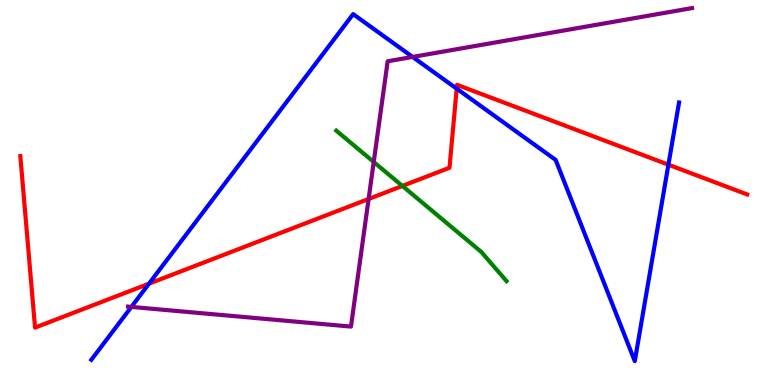[{'lines': ['blue', 'red'], 'intersections': [{'x': 1.92, 'y': 2.63}, {'x': 5.89, 'y': 7.7}, {'x': 8.62, 'y': 5.72}]}, {'lines': ['green', 'red'], 'intersections': [{'x': 5.19, 'y': 5.17}]}, {'lines': ['purple', 'red'], 'intersections': [{'x': 4.76, 'y': 4.83}]}, {'lines': ['blue', 'green'], 'intersections': []}, {'lines': ['blue', 'purple'], 'intersections': [{'x': 1.7, 'y': 2.03}, {'x': 5.32, 'y': 8.52}]}, {'lines': ['green', 'purple'], 'intersections': [{'x': 4.82, 'y': 5.79}]}]